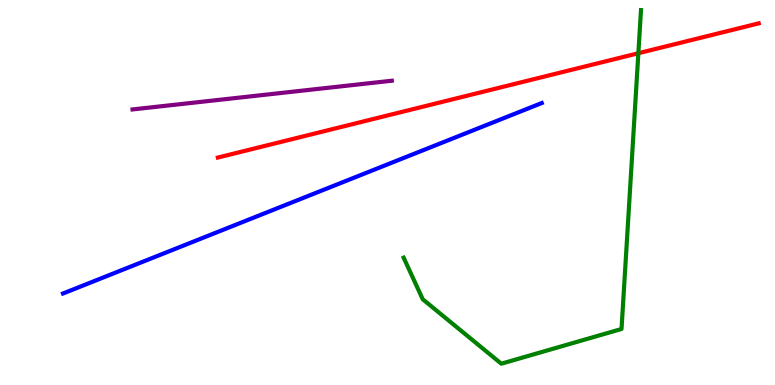[{'lines': ['blue', 'red'], 'intersections': []}, {'lines': ['green', 'red'], 'intersections': [{'x': 8.24, 'y': 8.62}]}, {'lines': ['purple', 'red'], 'intersections': []}, {'lines': ['blue', 'green'], 'intersections': []}, {'lines': ['blue', 'purple'], 'intersections': []}, {'lines': ['green', 'purple'], 'intersections': []}]